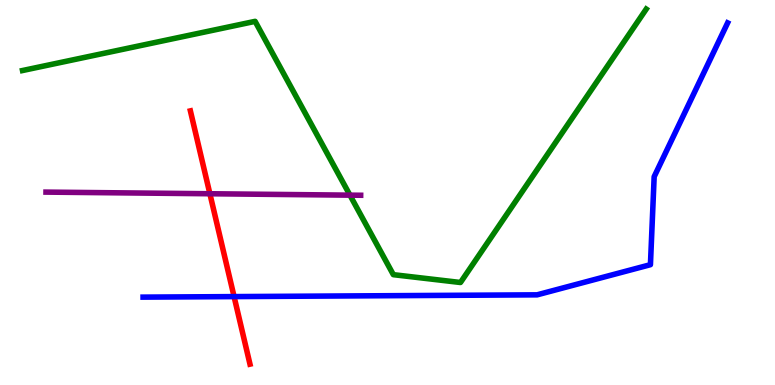[{'lines': ['blue', 'red'], 'intersections': [{'x': 3.02, 'y': 2.3}]}, {'lines': ['green', 'red'], 'intersections': []}, {'lines': ['purple', 'red'], 'intersections': [{'x': 2.71, 'y': 4.97}]}, {'lines': ['blue', 'green'], 'intersections': []}, {'lines': ['blue', 'purple'], 'intersections': []}, {'lines': ['green', 'purple'], 'intersections': [{'x': 4.52, 'y': 4.93}]}]